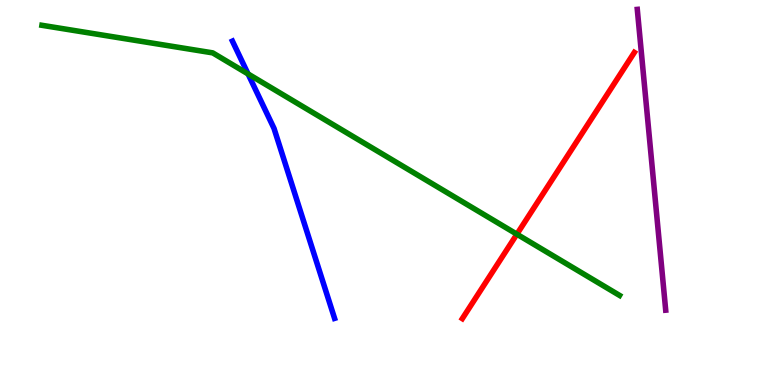[{'lines': ['blue', 'red'], 'intersections': []}, {'lines': ['green', 'red'], 'intersections': [{'x': 6.67, 'y': 3.92}]}, {'lines': ['purple', 'red'], 'intersections': []}, {'lines': ['blue', 'green'], 'intersections': [{'x': 3.2, 'y': 8.08}]}, {'lines': ['blue', 'purple'], 'intersections': []}, {'lines': ['green', 'purple'], 'intersections': []}]